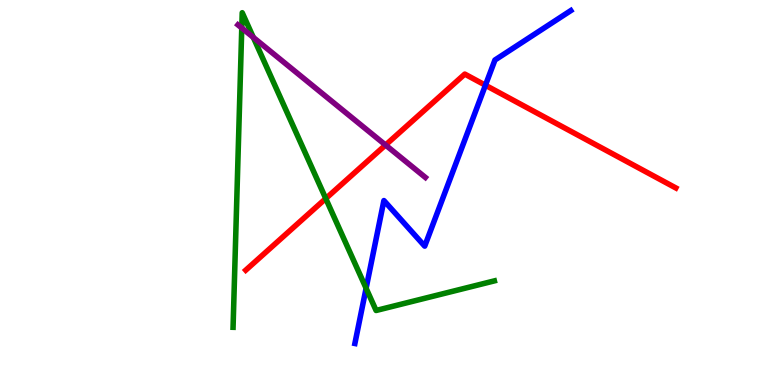[{'lines': ['blue', 'red'], 'intersections': [{'x': 6.26, 'y': 7.79}]}, {'lines': ['green', 'red'], 'intersections': [{'x': 4.2, 'y': 4.84}]}, {'lines': ['purple', 'red'], 'intersections': [{'x': 4.97, 'y': 6.23}]}, {'lines': ['blue', 'green'], 'intersections': [{'x': 4.72, 'y': 2.51}]}, {'lines': ['blue', 'purple'], 'intersections': []}, {'lines': ['green', 'purple'], 'intersections': [{'x': 3.12, 'y': 9.27}, {'x': 3.27, 'y': 9.03}]}]